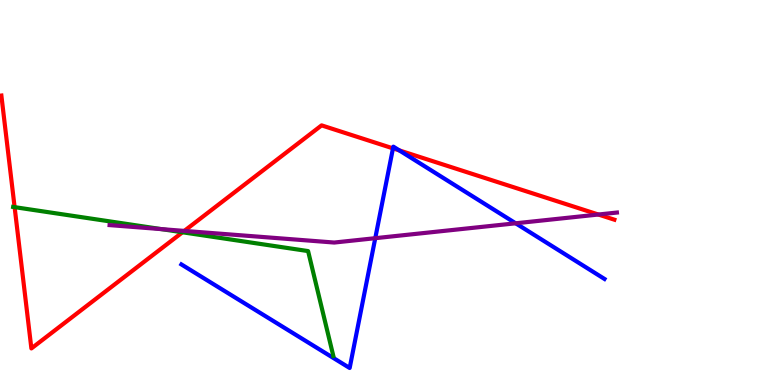[{'lines': ['blue', 'red'], 'intersections': [{'x': 5.07, 'y': 6.15}, {'x': 5.15, 'y': 6.09}]}, {'lines': ['green', 'red'], 'intersections': [{'x': 0.189, 'y': 4.62}, {'x': 2.35, 'y': 3.97}]}, {'lines': ['purple', 'red'], 'intersections': [{'x': 2.38, 'y': 4.0}, {'x': 7.72, 'y': 4.43}]}, {'lines': ['blue', 'green'], 'intersections': []}, {'lines': ['blue', 'purple'], 'intersections': [{'x': 4.84, 'y': 3.81}, {'x': 6.65, 'y': 4.2}]}, {'lines': ['green', 'purple'], 'intersections': [{'x': 2.08, 'y': 4.05}]}]